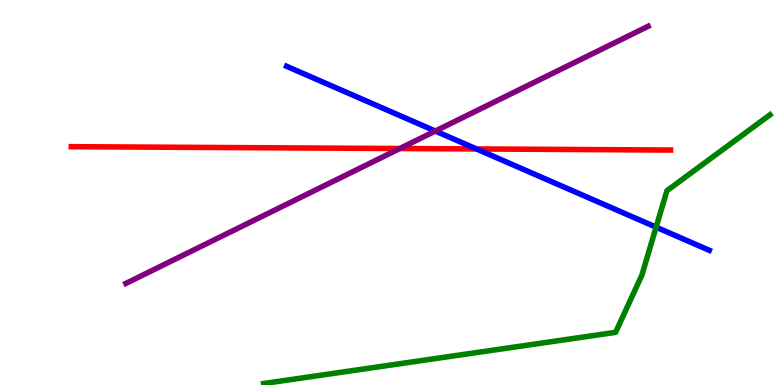[{'lines': ['blue', 'red'], 'intersections': [{'x': 6.15, 'y': 6.13}]}, {'lines': ['green', 'red'], 'intersections': []}, {'lines': ['purple', 'red'], 'intersections': [{'x': 5.16, 'y': 6.14}]}, {'lines': ['blue', 'green'], 'intersections': [{'x': 8.47, 'y': 4.1}]}, {'lines': ['blue', 'purple'], 'intersections': [{'x': 5.62, 'y': 6.6}]}, {'lines': ['green', 'purple'], 'intersections': []}]